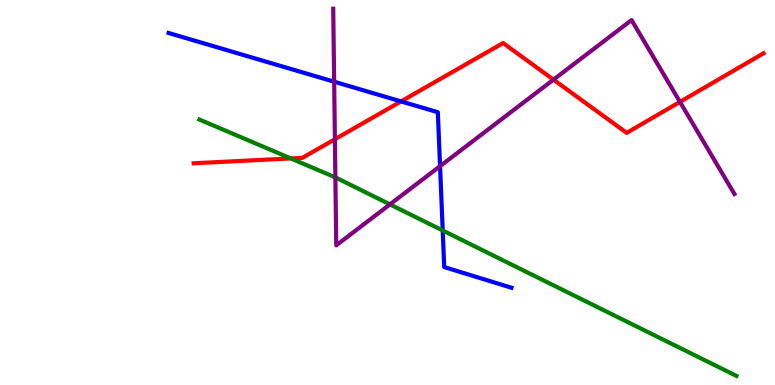[{'lines': ['blue', 'red'], 'intersections': [{'x': 5.17, 'y': 7.37}]}, {'lines': ['green', 'red'], 'intersections': [{'x': 3.75, 'y': 5.88}]}, {'lines': ['purple', 'red'], 'intersections': [{'x': 4.32, 'y': 6.38}, {'x': 7.14, 'y': 7.93}, {'x': 8.77, 'y': 7.35}]}, {'lines': ['blue', 'green'], 'intersections': [{'x': 5.71, 'y': 4.01}]}, {'lines': ['blue', 'purple'], 'intersections': [{'x': 4.31, 'y': 7.88}, {'x': 5.68, 'y': 5.68}]}, {'lines': ['green', 'purple'], 'intersections': [{'x': 4.33, 'y': 5.39}, {'x': 5.03, 'y': 4.69}]}]